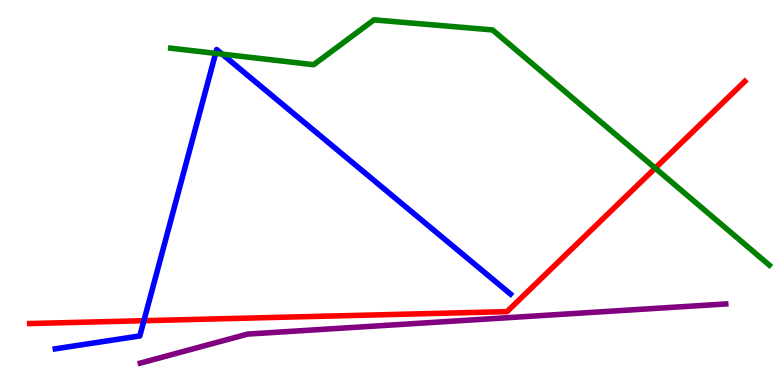[{'lines': ['blue', 'red'], 'intersections': [{'x': 1.86, 'y': 1.67}]}, {'lines': ['green', 'red'], 'intersections': [{'x': 8.45, 'y': 5.63}]}, {'lines': ['purple', 'red'], 'intersections': []}, {'lines': ['blue', 'green'], 'intersections': [{'x': 2.78, 'y': 8.61}, {'x': 2.87, 'y': 8.59}]}, {'lines': ['blue', 'purple'], 'intersections': []}, {'lines': ['green', 'purple'], 'intersections': []}]